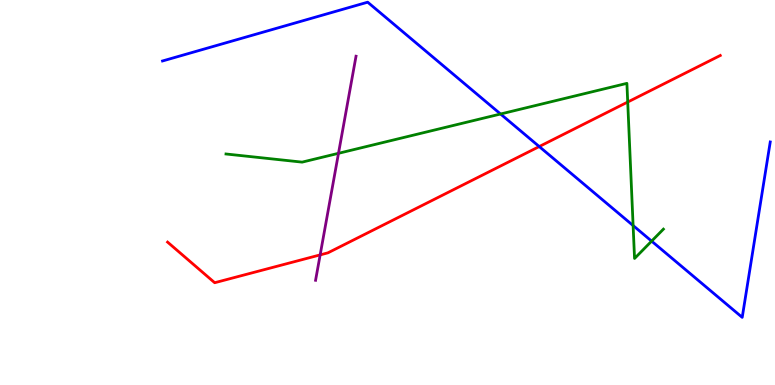[{'lines': ['blue', 'red'], 'intersections': [{'x': 6.96, 'y': 6.19}]}, {'lines': ['green', 'red'], 'intersections': [{'x': 8.1, 'y': 7.35}]}, {'lines': ['purple', 'red'], 'intersections': [{'x': 4.13, 'y': 3.38}]}, {'lines': ['blue', 'green'], 'intersections': [{'x': 6.46, 'y': 7.04}, {'x': 8.17, 'y': 4.14}, {'x': 8.41, 'y': 3.74}]}, {'lines': ['blue', 'purple'], 'intersections': []}, {'lines': ['green', 'purple'], 'intersections': [{'x': 4.37, 'y': 6.02}]}]